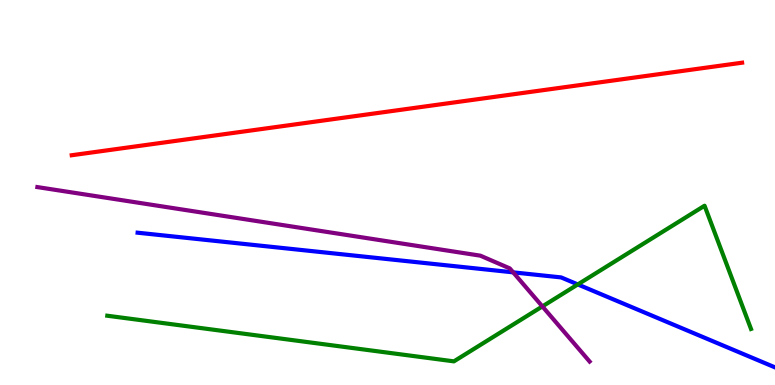[{'lines': ['blue', 'red'], 'intersections': []}, {'lines': ['green', 'red'], 'intersections': []}, {'lines': ['purple', 'red'], 'intersections': []}, {'lines': ['blue', 'green'], 'intersections': [{'x': 7.46, 'y': 2.61}]}, {'lines': ['blue', 'purple'], 'intersections': [{'x': 6.62, 'y': 2.93}]}, {'lines': ['green', 'purple'], 'intersections': [{'x': 7.0, 'y': 2.04}]}]